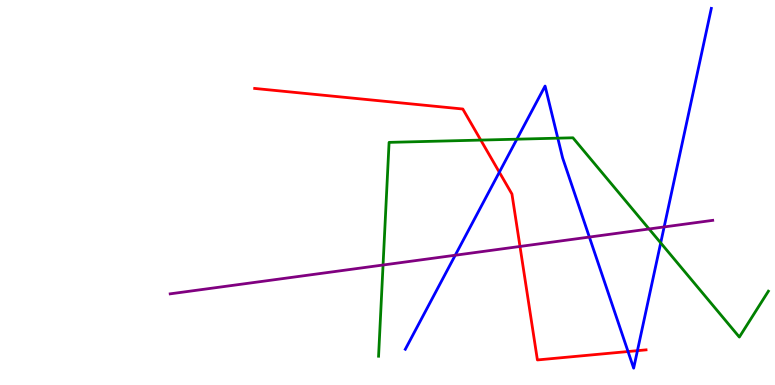[{'lines': ['blue', 'red'], 'intersections': [{'x': 6.44, 'y': 5.53}, {'x': 8.1, 'y': 0.869}, {'x': 8.23, 'y': 0.892}]}, {'lines': ['green', 'red'], 'intersections': [{'x': 6.2, 'y': 6.36}]}, {'lines': ['purple', 'red'], 'intersections': [{'x': 6.71, 'y': 3.6}]}, {'lines': ['blue', 'green'], 'intersections': [{'x': 6.67, 'y': 6.38}, {'x': 7.2, 'y': 6.41}, {'x': 8.53, 'y': 3.69}]}, {'lines': ['blue', 'purple'], 'intersections': [{'x': 5.87, 'y': 3.37}, {'x': 7.6, 'y': 3.84}, {'x': 8.57, 'y': 4.11}]}, {'lines': ['green', 'purple'], 'intersections': [{'x': 4.94, 'y': 3.12}, {'x': 8.38, 'y': 4.05}]}]